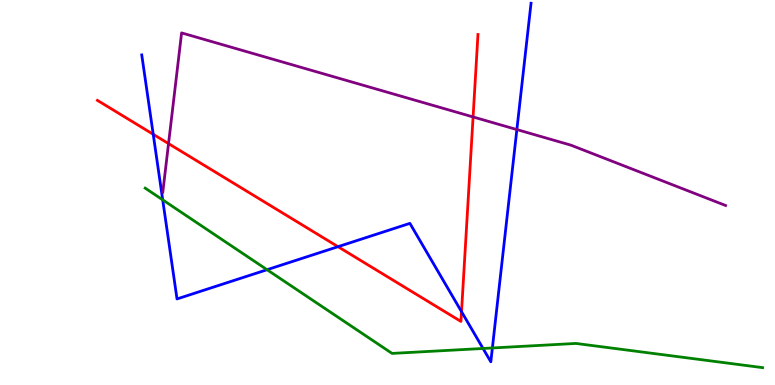[{'lines': ['blue', 'red'], 'intersections': [{'x': 1.98, 'y': 6.51}, {'x': 4.36, 'y': 3.59}, {'x': 5.96, 'y': 1.9}]}, {'lines': ['green', 'red'], 'intersections': []}, {'lines': ['purple', 'red'], 'intersections': [{'x': 2.17, 'y': 6.27}, {'x': 6.1, 'y': 6.96}]}, {'lines': ['blue', 'green'], 'intersections': [{'x': 2.1, 'y': 4.81}, {'x': 3.45, 'y': 2.99}, {'x': 6.23, 'y': 0.949}, {'x': 6.35, 'y': 0.962}]}, {'lines': ['blue', 'purple'], 'intersections': [{'x': 6.67, 'y': 6.63}]}, {'lines': ['green', 'purple'], 'intersections': []}]